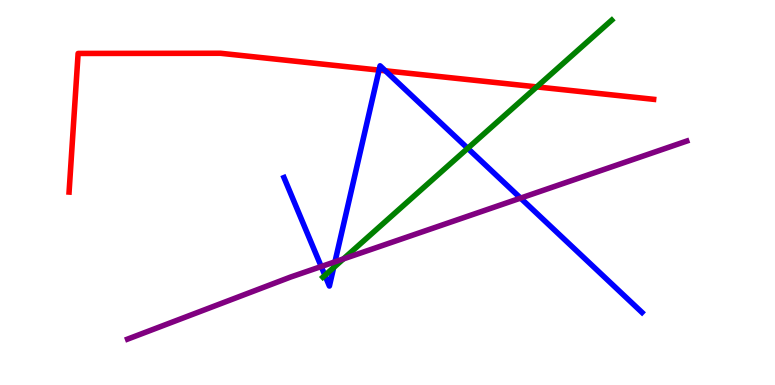[{'lines': ['blue', 'red'], 'intersections': [{'x': 4.89, 'y': 8.18}, {'x': 4.97, 'y': 8.16}]}, {'lines': ['green', 'red'], 'intersections': [{'x': 6.93, 'y': 7.74}]}, {'lines': ['purple', 'red'], 'intersections': []}, {'lines': ['blue', 'green'], 'intersections': [{'x': 4.19, 'y': 2.85}, {'x': 4.31, 'y': 3.05}, {'x': 6.03, 'y': 6.15}]}, {'lines': ['blue', 'purple'], 'intersections': [{'x': 4.14, 'y': 3.08}, {'x': 4.32, 'y': 3.2}, {'x': 6.72, 'y': 4.85}]}, {'lines': ['green', 'purple'], 'intersections': [{'x': 4.43, 'y': 3.27}]}]